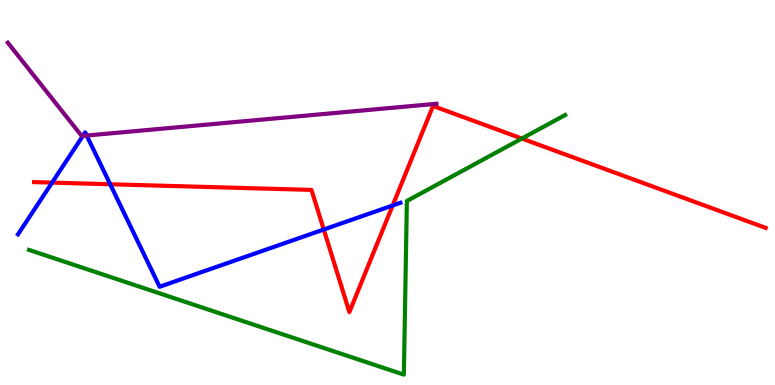[{'lines': ['blue', 'red'], 'intersections': [{'x': 0.672, 'y': 5.26}, {'x': 1.42, 'y': 5.21}, {'x': 4.18, 'y': 4.04}, {'x': 5.07, 'y': 4.66}]}, {'lines': ['green', 'red'], 'intersections': [{'x': 6.73, 'y': 6.4}]}, {'lines': ['purple', 'red'], 'intersections': []}, {'lines': ['blue', 'green'], 'intersections': []}, {'lines': ['blue', 'purple'], 'intersections': [{'x': 1.07, 'y': 6.47}, {'x': 1.12, 'y': 6.48}]}, {'lines': ['green', 'purple'], 'intersections': []}]